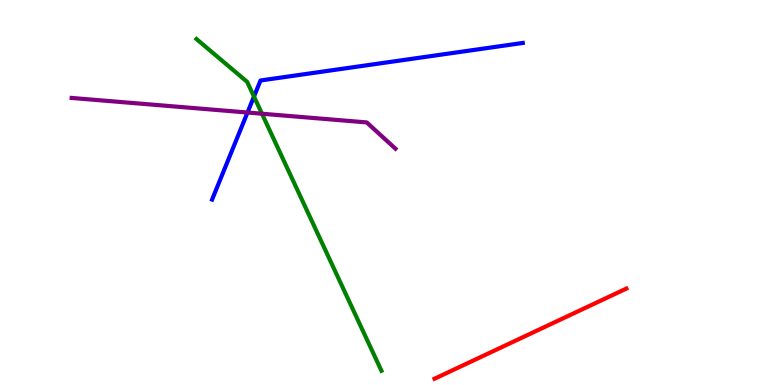[{'lines': ['blue', 'red'], 'intersections': []}, {'lines': ['green', 'red'], 'intersections': []}, {'lines': ['purple', 'red'], 'intersections': []}, {'lines': ['blue', 'green'], 'intersections': [{'x': 3.28, 'y': 7.49}]}, {'lines': ['blue', 'purple'], 'intersections': [{'x': 3.19, 'y': 7.08}]}, {'lines': ['green', 'purple'], 'intersections': [{'x': 3.38, 'y': 7.05}]}]